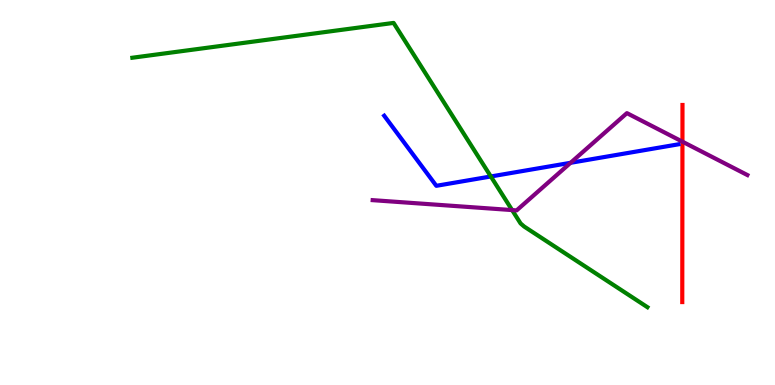[{'lines': ['blue', 'red'], 'intersections': []}, {'lines': ['green', 'red'], 'intersections': []}, {'lines': ['purple', 'red'], 'intersections': [{'x': 8.81, 'y': 6.32}]}, {'lines': ['blue', 'green'], 'intersections': [{'x': 6.33, 'y': 5.42}]}, {'lines': ['blue', 'purple'], 'intersections': [{'x': 7.36, 'y': 5.77}]}, {'lines': ['green', 'purple'], 'intersections': [{'x': 6.61, 'y': 4.54}]}]